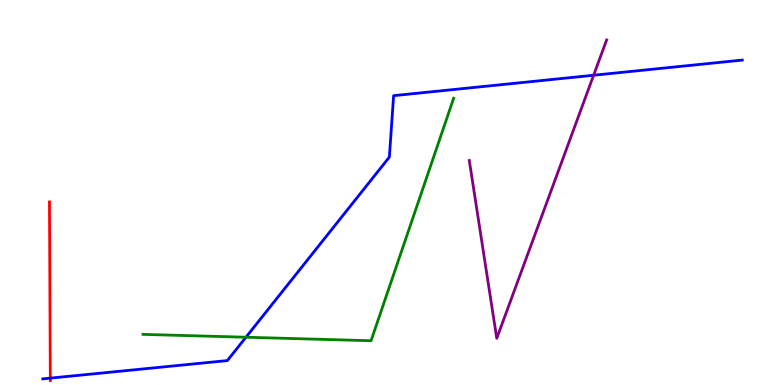[{'lines': ['blue', 'red'], 'intersections': [{'x': 0.649, 'y': 0.178}]}, {'lines': ['green', 'red'], 'intersections': []}, {'lines': ['purple', 'red'], 'intersections': []}, {'lines': ['blue', 'green'], 'intersections': [{'x': 3.17, 'y': 1.24}]}, {'lines': ['blue', 'purple'], 'intersections': [{'x': 7.66, 'y': 8.05}]}, {'lines': ['green', 'purple'], 'intersections': []}]